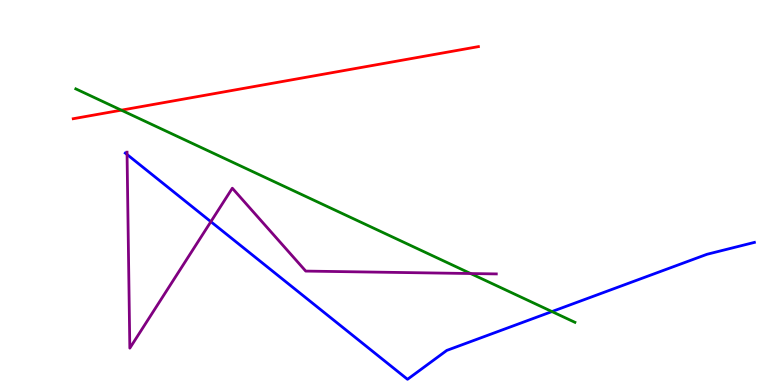[{'lines': ['blue', 'red'], 'intersections': []}, {'lines': ['green', 'red'], 'intersections': [{'x': 1.57, 'y': 7.14}]}, {'lines': ['purple', 'red'], 'intersections': []}, {'lines': ['blue', 'green'], 'intersections': [{'x': 7.12, 'y': 1.91}]}, {'lines': ['blue', 'purple'], 'intersections': [{'x': 1.64, 'y': 5.99}, {'x': 2.72, 'y': 4.24}]}, {'lines': ['green', 'purple'], 'intersections': [{'x': 6.07, 'y': 2.9}]}]